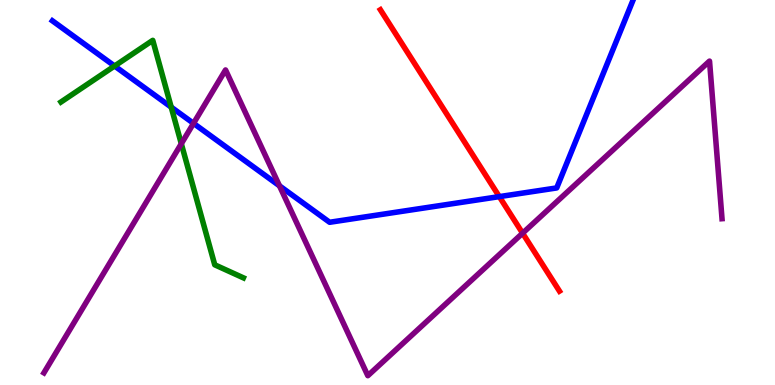[{'lines': ['blue', 'red'], 'intersections': [{'x': 6.44, 'y': 4.89}]}, {'lines': ['green', 'red'], 'intersections': []}, {'lines': ['purple', 'red'], 'intersections': [{'x': 6.74, 'y': 3.94}]}, {'lines': ['blue', 'green'], 'intersections': [{'x': 1.48, 'y': 8.29}, {'x': 2.21, 'y': 7.22}]}, {'lines': ['blue', 'purple'], 'intersections': [{'x': 2.5, 'y': 6.8}, {'x': 3.61, 'y': 5.17}]}, {'lines': ['green', 'purple'], 'intersections': [{'x': 2.34, 'y': 6.27}]}]